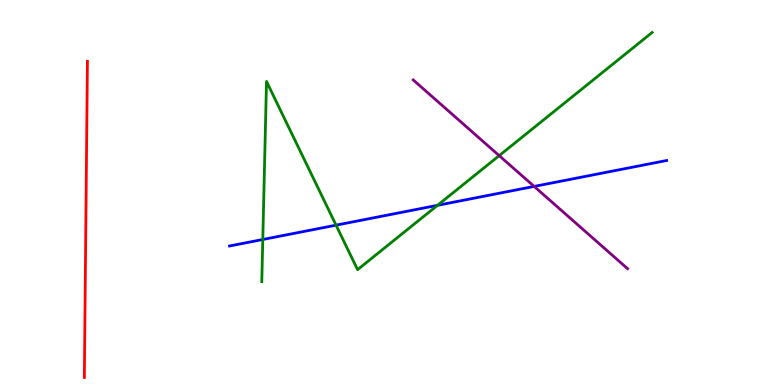[{'lines': ['blue', 'red'], 'intersections': []}, {'lines': ['green', 'red'], 'intersections': []}, {'lines': ['purple', 'red'], 'intersections': []}, {'lines': ['blue', 'green'], 'intersections': [{'x': 3.39, 'y': 3.78}, {'x': 4.34, 'y': 4.15}, {'x': 5.64, 'y': 4.67}]}, {'lines': ['blue', 'purple'], 'intersections': [{'x': 6.89, 'y': 5.16}]}, {'lines': ['green', 'purple'], 'intersections': [{'x': 6.44, 'y': 5.96}]}]